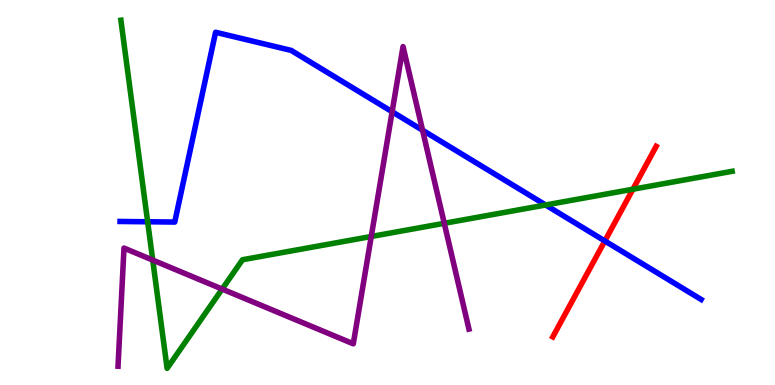[{'lines': ['blue', 'red'], 'intersections': [{'x': 7.8, 'y': 3.74}]}, {'lines': ['green', 'red'], 'intersections': [{'x': 8.17, 'y': 5.09}]}, {'lines': ['purple', 'red'], 'intersections': []}, {'lines': ['blue', 'green'], 'intersections': [{'x': 1.91, 'y': 4.24}, {'x': 7.04, 'y': 4.68}]}, {'lines': ['blue', 'purple'], 'intersections': [{'x': 5.06, 'y': 7.1}, {'x': 5.45, 'y': 6.62}]}, {'lines': ['green', 'purple'], 'intersections': [{'x': 1.97, 'y': 3.24}, {'x': 2.87, 'y': 2.49}, {'x': 4.79, 'y': 3.86}, {'x': 5.73, 'y': 4.2}]}]